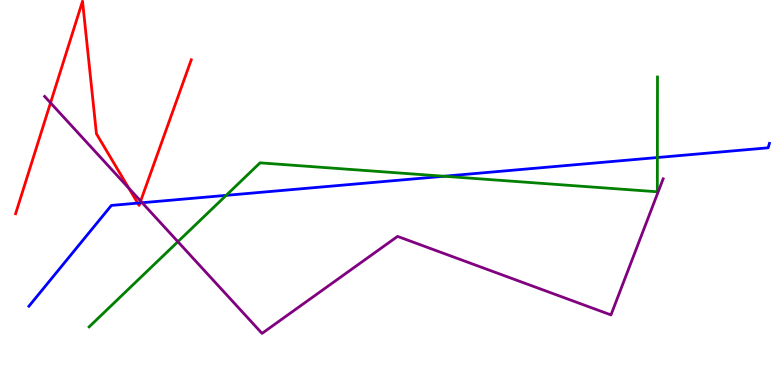[{'lines': ['blue', 'red'], 'intersections': [{'x': 1.78, 'y': 4.72}, {'x': 1.81, 'y': 4.73}]}, {'lines': ['green', 'red'], 'intersections': []}, {'lines': ['purple', 'red'], 'intersections': [{'x': 0.652, 'y': 7.33}, {'x': 1.66, 'y': 5.11}, {'x': 1.81, 'y': 4.78}]}, {'lines': ['blue', 'green'], 'intersections': [{'x': 2.92, 'y': 4.93}, {'x': 5.73, 'y': 5.42}, {'x': 8.48, 'y': 5.91}]}, {'lines': ['blue', 'purple'], 'intersections': [{'x': 1.83, 'y': 4.73}]}, {'lines': ['green', 'purple'], 'intersections': [{'x': 2.3, 'y': 3.72}]}]